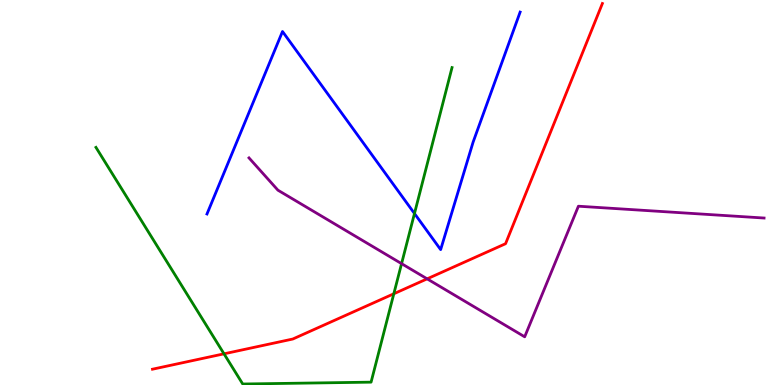[{'lines': ['blue', 'red'], 'intersections': []}, {'lines': ['green', 'red'], 'intersections': [{'x': 2.89, 'y': 0.81}, {'x': 5.08, 'y': 2.37}]}, {'lines': ['purple', 'red'], 'intersections': [{'x': 5.51, 'y': 2.76}]}, {'lines': ['blue', 'green'], 'intersections': [{'x': 5.35, 'y': 4.45}]}, {'lines': ['blue', 'purple'], 'intersections': []}, {'lines': ['green', 'purple'], 'intersections': [{'x': 5.18, 'y': 3.15}]}]